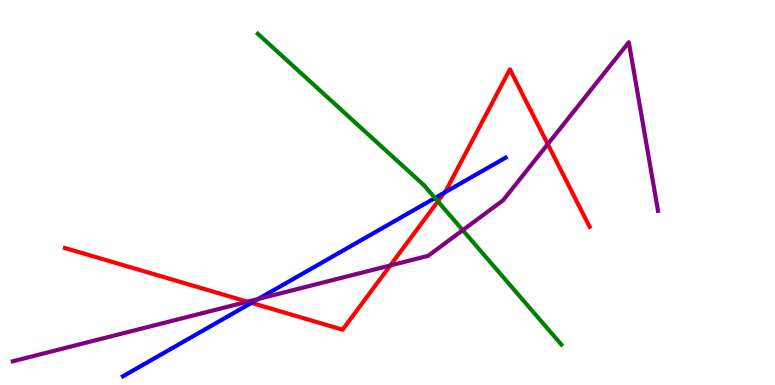[{'lines': ['blue', 'red'], 'intersections': [{'x': 3.24, 'y': 2.13}, {'x': 5.73, 'y': 5.0}]}, {'lines': ['green', 'red'], 'intersections': [{'x': 5.65, 'y': 4.77}]}, {'lines': ['purple', 'red'], 'intersections': [{'x': 3.19, 'y': 2.16}, {'x': 5.04, 'y': 3.1}, {'x': 7.07, 'y': 6.26}]}, {'lines': ['blue', 'green'], 'intersections': [{'x': 5.61, 'y': 4.86}]}, {'lines': ['blue', 'purple'], 'intersections': [{'x': 3.33, 'y': 2.23}]}, {'lines': ['green', 'purple'], 'intersections': [{'x': 5.97, 'y': 4.02}]}]